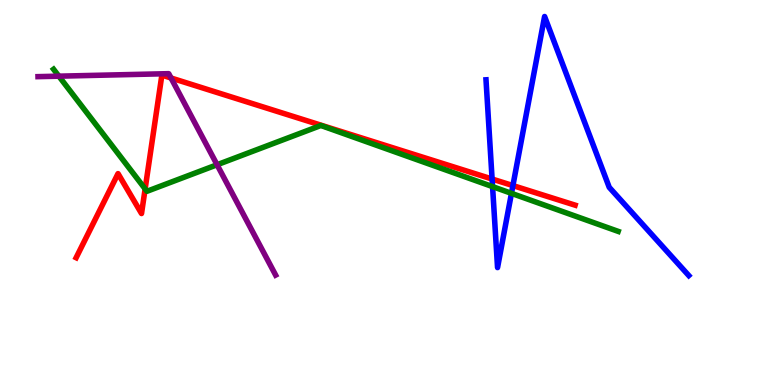[{'lines': ['blue', 'red'], 'intersections': [{'x': 6.35, 'y': 5.35}, {'x': 6.62, 'y': 5.18}]}, {'lines': ['green', 'red'], 'intersections': [{'x': 1.87, 'y': 5.09}]}, {'lines': ['purple', 'red'], 'intersections': [{'x': 2.21, 'y': 7.97}]}, {'lines': ['blue', 'green'], 'intersections': [{'x': 6.36, 'y': 5.15}, {'x': 6.6, 'y': 4.98}]}, {'lines': ['blue', 'purple'], 'intersections': []}, {'lines': ['green', 'purple'], 'intersections': [{'x': 0.759, 'y': 8.02}, {'x': 2.8, 'y': 5.72}]}]